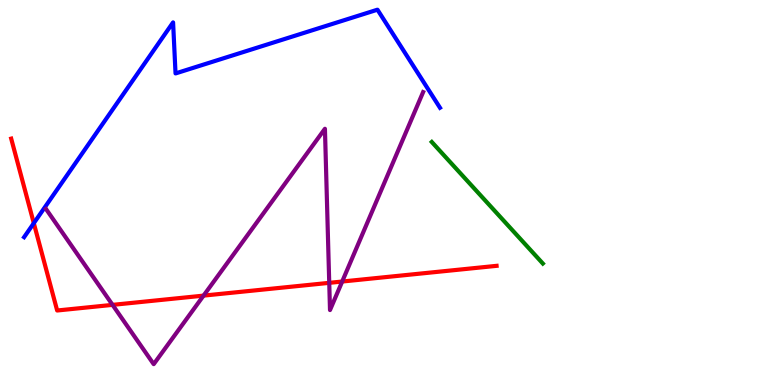[{'lines': ['blue', 'red'], 'intersections': [{'x': 0.436, 'y': 4.2}]}, {'lines': ['green', 'red'], 'intersections': []}, {'lines': ['purple', 'red'], 'intersections': [{'x': 1.45, 'y': 2.08}, {'x': 2.63, 'y': 2.32}, {'x': 4.25, 'y': 2.65}, {'x': 4.42, 'y': 2.69}]}, {'lines': ['blue', 'green'], 'intersections': []}, {'lines': ['blue', 'purple'], 'intersections': []}, {'lines': ['green', 'purple'], 'intersections': []}]